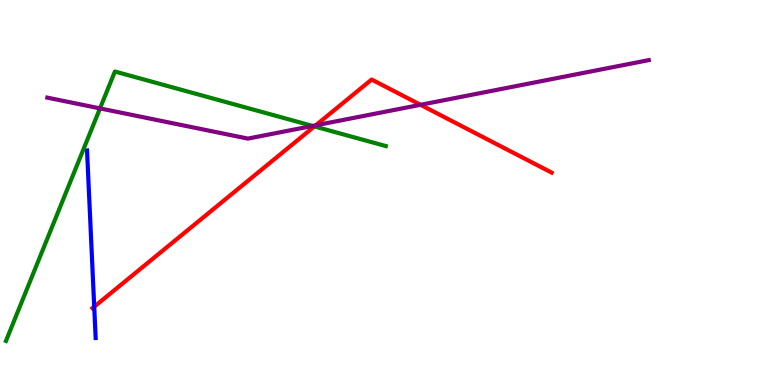[{'lines': ['blue', 'red'], 'intersections': [{'x': 1.22, 'y': 2.03}]}, {'lines': ['green', 'red'], 'intersections': [{'x': 4.06, 'y': 6.72}]}, {'lines': ['purple', 'red'], 'intersections': [{'x': 4.07, 'y': 6.75}, {'x': 5.43, 'y': 7.28}]}, {'lines': ['blue', 'green'], 'intersections': []}, {'lines': ['blue', 'purple'], 'intersections': []}, {'lines': ['green', 'purple'], 'intersections': [{'x': 1.29, 'y': 7.18}, {'x': 4.03, 'y': 6.73}]}]